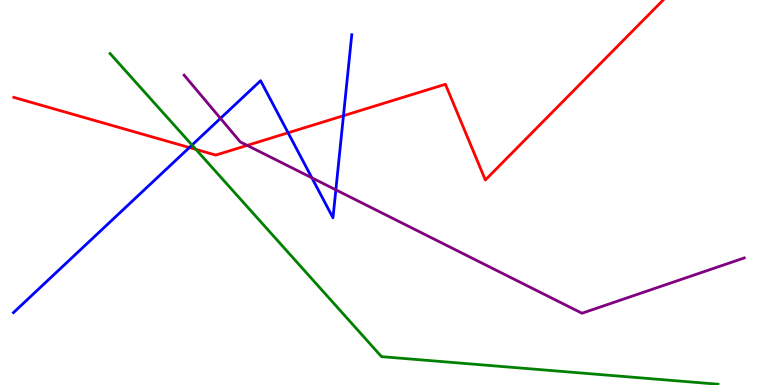[{'lines': ['blue', 'red'], 'intersections': [{'x': 2.44, 'y': 6.17}, {'x': 3.72, 'y': 6.55}, {'x': 4.43, 'y': 6.99}]}, {'lines': ['green', 'red'], 'intersections': [{'x': 2.53, 'y': 6.12}]}, {'lines': ['purple', 'red'], 'intersections': [{'x': 3.19, 'y': 6.22}]}, {'lines': ['blue', 'green'], 'intersections': [{'x': 2.48, 'y': 6.23}]}, {'lines': ['blue', 'purple'], 'intersections': [{'x': 2.84, 'y': 6.93}, {'x': 4.02, 'y': 5.38}, {'x': 4.33, 'y': 5.07}]}, {'lines': ['green', 'purple'], 'intersections': []}]